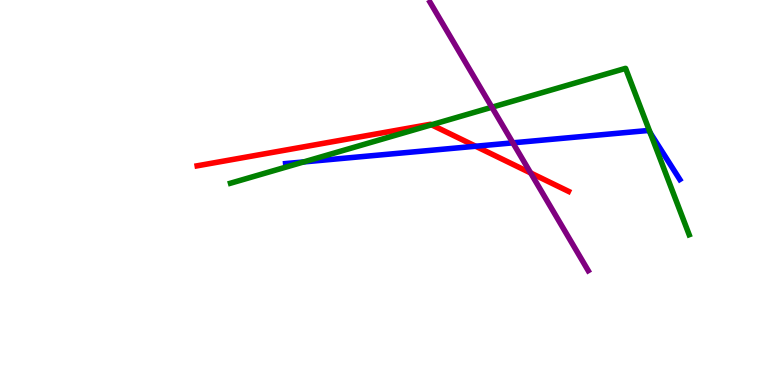[{'lines': ['blue', 'red'], 'intersections': [{'x': 6.14, 'y': 6.2}]}, {'lines': ['green', 'red'], 'intersections': [{'x': 5.57, 'y': 6.76}]}, {'lines': ['purple', 'red'], 'intersections': [{'x': 6.85, 'y': 5.51}]}, {'lines': ['blue', 'green'], 'intersections': [{'x': 3.92, 'y': 5.79}, {'x': 8.39, 'y': 6.55}]}, {'lines': ['blue', 'purple'], 'intersections': [{'x': 6.62, 'y': 6.29}]}, {'lines': ['green', 'purple'], 'intersections': [{'x': 6.35, 'y': 7.21}]}]